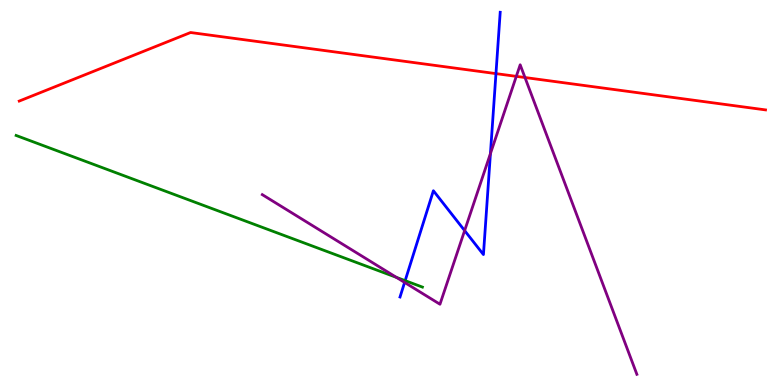[{'lines': ['blue', 'red'], 'intersections': [{'x': 6.4, 'y': 8.09}]}, {'lines': ['green', 'red'], 'intersections': []}, {'lines': ['purple', 'red'], 'intersections': [{'x': 6.66, 'y': 8.02}, {'x': 6.77, 'y': 7.99}]}, {'lines': ['blue', 'green'], 'intersections': [{'x': 5.23, 'y': 2.71}]}, {'lines': ['blue', 'purple'], 'intersections': [{'x': 5.22, 'y': 2.66}, {'x': 6.0, 'y': 4.01}, {'x': 6.33, 'y': 6.01}]}, {'lines': ['green', 'purple'], 'intersections': [{'x': 5.12, 'y': 2.8}]}]